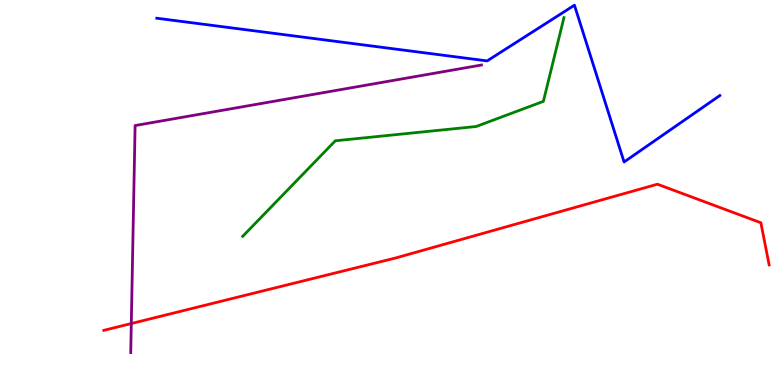[{'lines': ['blue', 'red'], 'intersections': []}, {'lines': ['green', 'red'], 'intersections': []}, {'lines': ['purple', 'red'], 'intersections': [{'x': 1.69, 'y': 1.6}]}, {'lines': ['blue', 'green'], 'intersections': []}, {'lines': ['blue', 'purple'], 'intersections': []}, {'lines': ['green', 'purple'], 'intersections': []}]